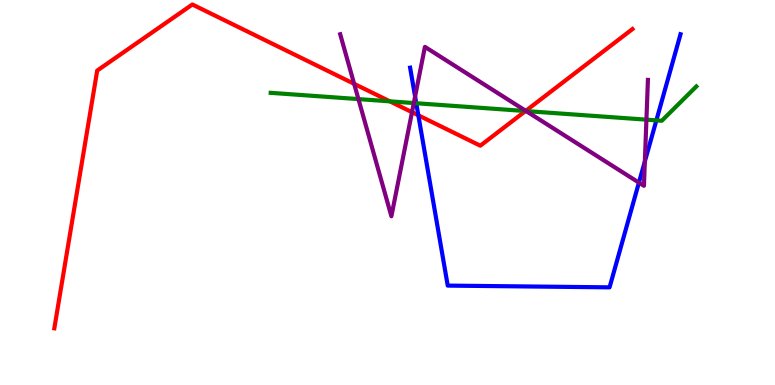[{'lines': ['blue', 'red'], 'intersections': [{'x': 5.4, 'y': 7.0}]}, {'lines': ['green', 'red'], 'intersections': [{'x': 5.03, 'y': 7.37}, {'x': 6.78, 'y': 7.12}]}, {'lines': ['purple', 'red'], 'intersections': [{'x': 4.57, 'y': 7.82}, {'x': 5.32, 'y': 7.09}, {'x': 6.78, 'y': 7.12}]}, {'lines': ['blue', 'green'], 'intersections': [{'x': 5.37, 'y': 7.32}, {'x': 8.47, 'y': 6.87}]}, {'lines': ['blue', 'purple'], 'intersections': [{'x': 5.36, 'y': 7.49}, {'x': 8.24, 'y': 5.26}, {'x': 8.32, 'y': 5.81}]}, {'lines': ['green', 'purple'], 'intersections': [{'x': 4.63, 'y': 7.43}, {'x': 5.34, 'y': 7.32}, {'x': 6.79, 'y': 7.11}, {'x': 8.34, 'y': 6.89}]}]